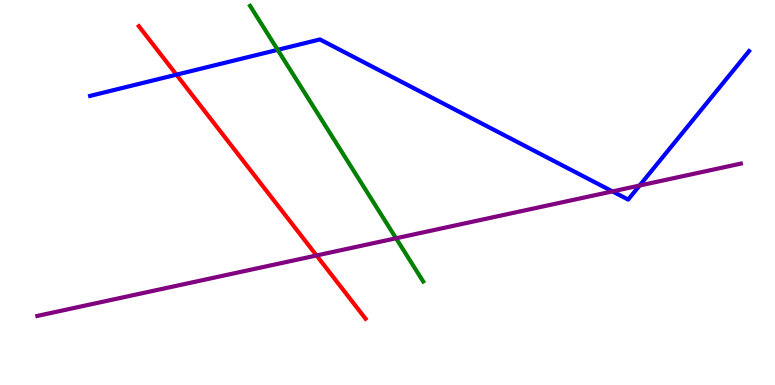[{'lines': ['blue', 'red'], 'intersections': [{'x': 2.28, 'y': 8.06}]}, {'lines': ['green', 'red'], 'intersections': []}, {'lines': ['purple', 'red'], 'intersections': [{'x': 4.08, 'y': 3.36}]}, {'lines': ['blue', 'green'], 'intersections': [{'x': 3.58, 'y': 8.71}]}, {'lines': ['blue', 'purple'], 'intersections': [{'x': 7.9, 'y': 5.03}, {'x': 8.25, 'y': 5.18}]}, {'lines': ['green', 'purple'], 'intersections': [{'x': 5.11, 'y': 3.81}]}]